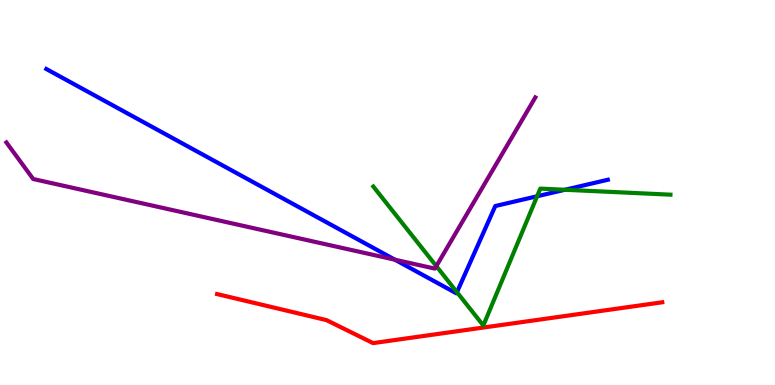[{'lines': ['blue', 'red'], 'intersections': []}, {'lines': ['green', 'red'], 'intersections': []}, {'lines': ['purple', 'red'], 'intersections': []}, {'lines': ['blue', 'green'], 'intersections': [{'x': 5.9, 'y': 2.41}, {'x': 6.93, 'y': 4.9}, {'x': 7.29, 'y': 5.07}]}, {'lines': ['blue', 'purple'], 'intersections': [{'x': 5.1, 'y': 3.25}]}, {'lines': ['green', 'purple'], 'intersections': [{'x': 5.63, 'y': 3.09}]}]